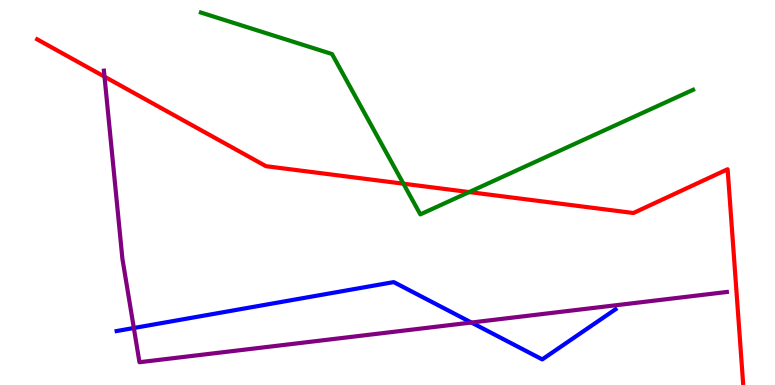[{'lines': ['blue', 'red'], 'intersections': []}, {'lines': ['green', 'red'], 'intersections': [{'x': 5.21, 'y': 5.23}, {'x': 6.05, 'y': 5.01}]}, {'lines': ['purple', 'red'], 'intersections': [{'x': 1.35, 'y': 8.01}]}, {'lines': ['blue', 'green'], 'intersections': []}, {'lines': ['blue', 'purple'], 'intersections': [{'x': 1.73, 'y': 1.48}, {'x': 6.08, 'y': 1.62}]}, {'lines': ['green', 'purple'], 'intersections': []}]